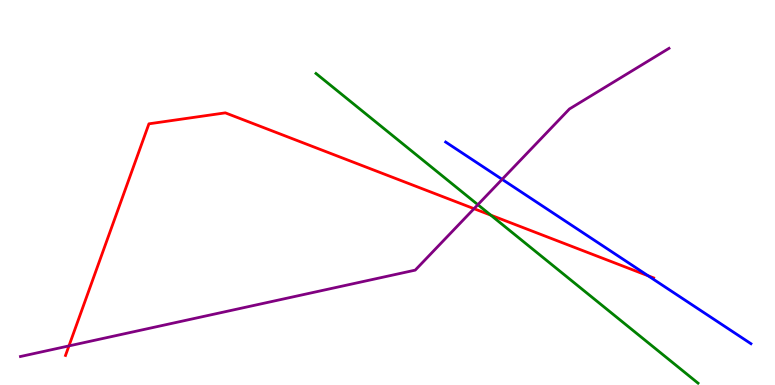[{'lines': ['blue', 'red'], 'intersections': [{'x': 8.36, 'y': 2.84}]}, {'lines': ['green', 'red'], 'intersections': [{'x': 6.33, 'y': 4.41}]}, {'lines': ['purple', 'red'], 'intersections': [{'x': 0.89, 'y': 1.02}, {'x': 6.12, 'y': 4.58}]}, {'lines': ['blue', 'green'], 'intersections': []}, {'lines': ['blue', 'purple'], 'intersections': [{'x': 6.48, 'y': 5.34}]}, {'lines': ['green', 'purple'], 'intersections': [{'x': 6.17, 'y': 4.68}]}]